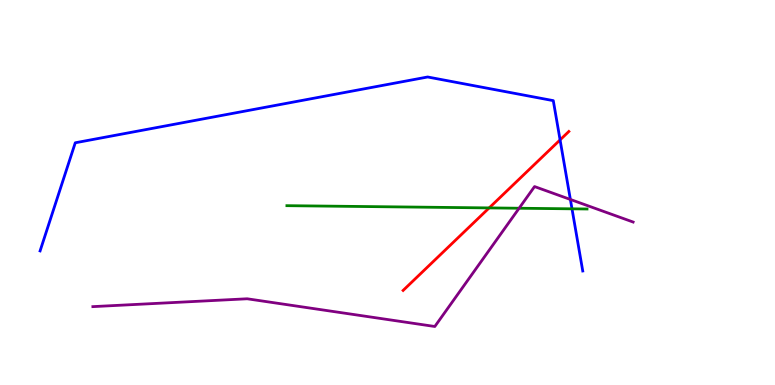[{'lines': ['blue', 'red'], 'intersections': [{'x': 7.23, 'y': 6.37}]}, {'lines': ['green', 'red'], 'intersections': [{'x': 6.31, 'y': 4.6}]}, {'lines': ['purple', 'red'], 'intersections': []}, {'lines': ['blue', 'green'], 'intersections': [{'x': 7.38, 'y': 4.58}]}, {'lines': ['blue', 'purple'], 'intersections': [{'x': 7.36, 'y': 4.82}]}, {'lines': ['green', 'purple'], 'intersections': [{'x': 6.7, 'y': 4.59}]}]